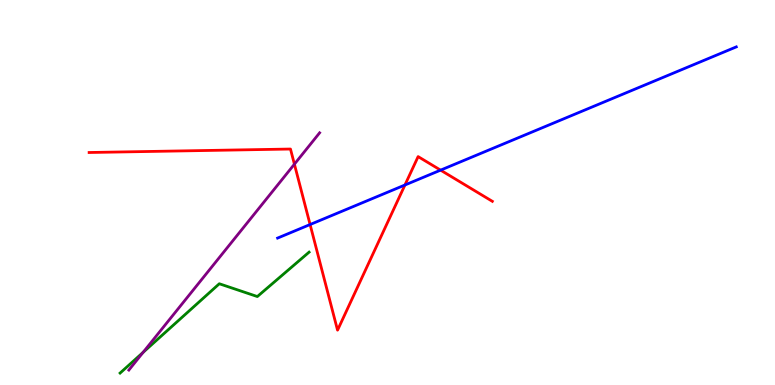[{'lines': ['blue', 'red'], 'intersections': [{'x': 4.0, 'y': 4.17}, {'x': 5.23, 'y': 5.19}, {'x': 5.69, 'y': 5.58}]}, {'lines': ['green', 'red'], 'intersections': []}, {'lines': ['purple', 'red'], 'intersections': [{'x': 3.8, 'y': 5.74}]}, {'lines': ['blue', 'green'], 'intersections': []}, {'lines': ['blue', 'purple'], 'intersections': []}, {'lines': ['green', 'purple'], 'intersections': [{'x': 1.85, 'y': 0.848}]}]